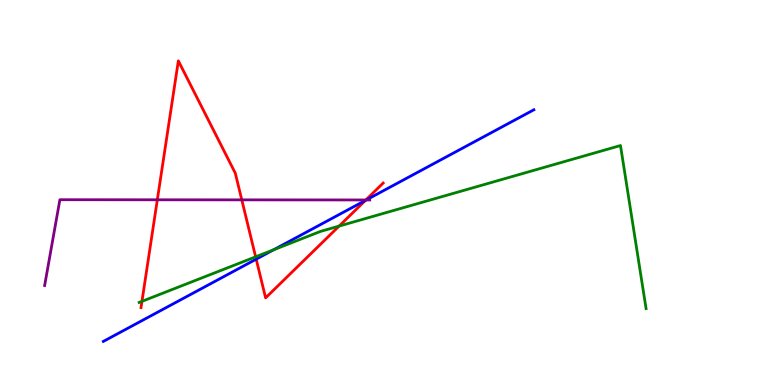[{'lines': ['blue', 'red'], 'intersections': [{'x': 3.31, 'y': 3.27}, {'x': 4.71, 'y': 4.79}]}, {'lines': ['green', 'red'], 'intersections': [{'x': 1.83, 'y': 2.17}, {'x': 3.3, 'y': 3.33}, {'x': 4.38, 'y': 4.13}]}, {'lines': ['purple', 'red'], 'intersections': [{'x': 2.03, 'y': 4.81}, {'x': 3.12, 'y': 4.81}, {'x': 4.72, 'y': 4.81}]}, {'lines': ['blue', 'green'], 'intersections': [{'x': 3.53, 'y': 3.51}]}, {'lines': ['blue', 'purple'], 'intersections': [{'x': 4.73, 'y': 4.81}]}, {'lines': ['green', 'purple'], 'intersections': []}]